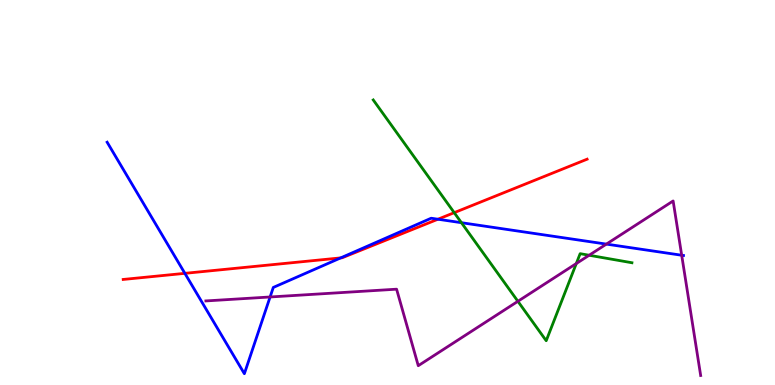[{'lines': ['blue', 'red'], 'intersections': [{'x': 2.39, 'y': 2.9}, {'x': 4.4, 'y': 3.3}, {'x': 5.65, 'y': 4.31}]}, {'lines': ['green', 'red'], 'intersections': [{'x': 5.86, 'y': 4.48}]}, {'lines': ['purple', 'red'], 'intersections': []}, {'lines': ['blue', 'green'], 'intersections': [{'x': 5.95, 'y': 4.22}]}, {'lines': ['blue', 'purple'], 'intersections': [{'x': 3.49, 'y': 2.29}, {'x': 7.82, 'y': 3.66}, {'x': 8.8, 'y': 3.37}]}, {'lines': ['green', 'purple'], 'intersections': [{'x': 6.68, 'y': 2.17}, {'x': 7.44, 'y': 3.15}, {'x': 7.6, 'y': 3.37}]}]